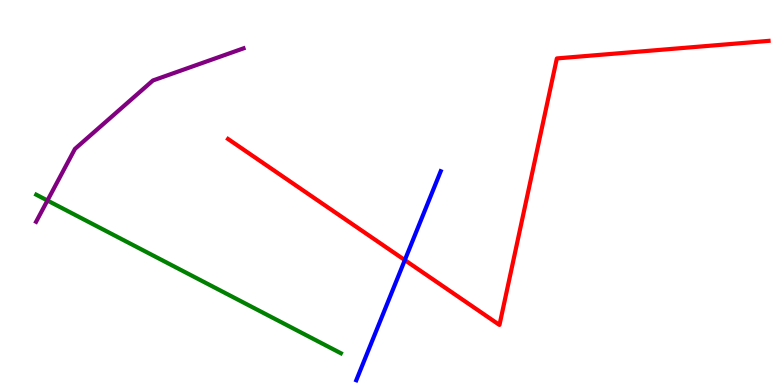[{'lines': ['blue', 'red'], 'intersections': [{'x': 5.22, 'y': 3.24}]}, {'lines': ['green', 'red'], 'intersections': []}, {'lines': ['purple', 'red'], 'intersections': []}, {'lines': ['blue', 'green'], 'intersections': []}, {'lines': ['blue', 'purple'], 'intersections': []}, {'lines': ['green', 'purple'], 'intersections': [{'x': 0.612, 'y': 4.79}]}]